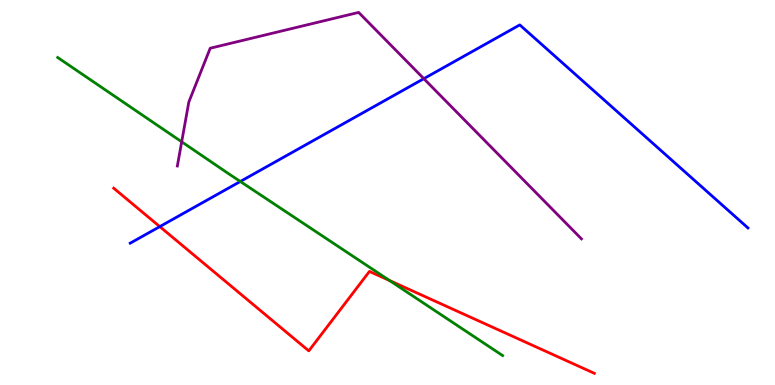[{'lines': ['blue', 'red'], 'intersections': [{'x': 2.06, 'y': 4.11}]}, {'lines': ['green', 'red'], 'intersections': [{'x': 5.03, 'y': 2.71}]}, {'lines': ['purple', 'red'], 'intersections': []}, {'lines': ['blue', 'green'], 'intersections': [{'x': 3.1, 'y': 5.29}]}, {'lines': ['blue', 'purple'], 'intersections': [{'x': 5.47, 'y': 7.96}]}, {'lines': ['green', 'purple'], 'intersections': [{'x': 2.34, 'y': 6.32}]}]